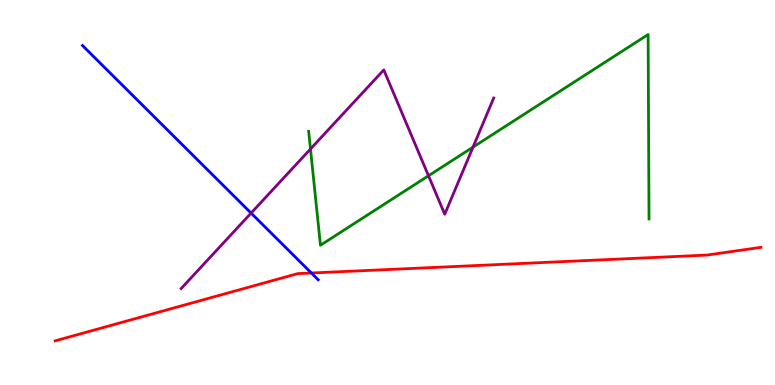[{'lines': ['blue', 'red'], 'intersections': [{'x': 4.02, 'y': 2.91}]}, {'lines': ['green', 'red'], 'intersections': []}, {'lines': ['purple', 'red'], 'intersections': []}, {'lines': ['blue', 'green'], 'intersections': []}, {'lines': ['blue', 'purple'], 'intersections': [{'x': 3.24, 'y': 4.47}]}, {'lines': ['green', 'purple'], 'intersections': [{'x': 4.01, 'y': 6.13}, {'x': 5.53, 'y': 5.43}, {'x': 6.1, 'y': 6.18}]}]